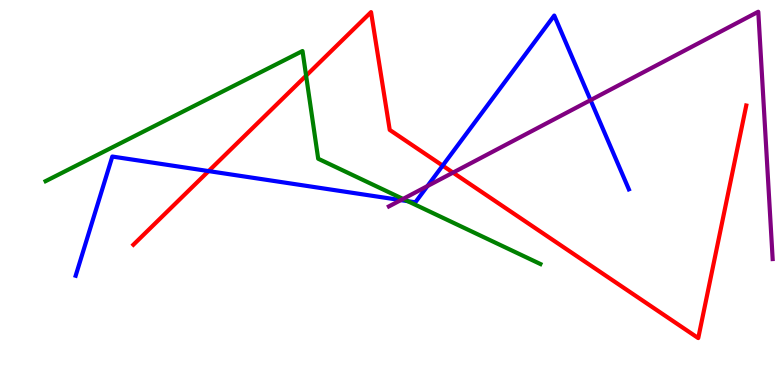[{'lines': ['blue', 'red'], 'intersections': [{'x': 2.69, 'y': 5.56}, {'x': 5.71, 'y': 5.7}]}, {'lines': ['green', 'red'], 'intersections': [{'x': 3.95, 'y': 8.03}]}, {'lines': ['purple', 'red'], 'intersections': [{'x': 5.85, 'y': 5.52}]}, {'lines': ['blue', 'green'], 'intersections': [{'x': 5.26, 'y': 4.77}]}, {'lines': ['blue', 'purple'], 'intersections': [{'x': 5.17, 'y': 4.8}, {'x': 5.52, 'y': 5.17}, {'x': 7.62, 'y': 7.4}]}, {'lines': ['green', 'purple'], 'intersections': [{'x': 5.2, 'y': 4.83}]}]